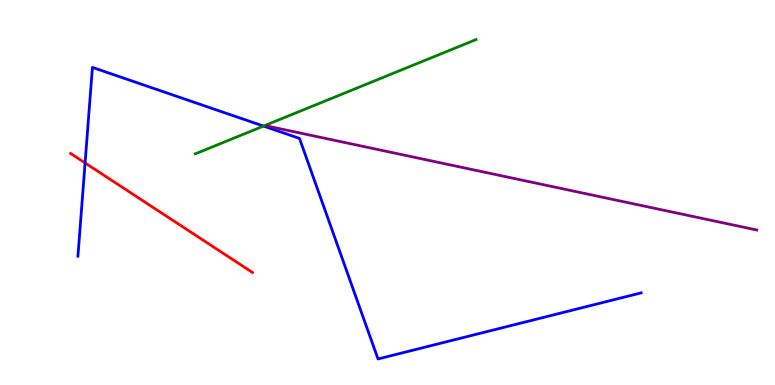[{'lines': ['blue', 'red'], 'intersections': [{'x': 1.1, 'y': 5.77}]}, {'lines': ['green', 'red'], 'intersections': []}, {'lines': ['purple', 'red'], 'intersections': []}, {'lines': ['blue', 'green'], 'intersections': [{'x': 3.4, 'y': 6.73}]}, {'lines': ['blue', 'purple'], 'intersections': []}, {'lines': ['green', 'purple'], 'intersections': []}]